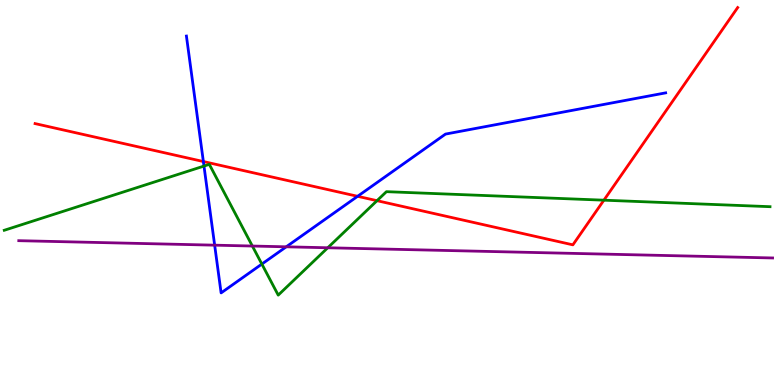[{'lines': ['blue', 'red'], 'intersections': [{'x': 2.62, 'y': 5.8}, {'x': 4.61, 'y': 4.9}]}, {'lines': ['green', 'red'], 'intersections': [{'x': 4.86, 'y': 4.79}, {'x': 7.79, 'y': 4.8}]}, {'lines': ['purple', 'red'], 'intersections': []}, {'lines': ['blue', 'green'], 'intersections': [{'x': 2.63, 'y': 5.69}, {'x': 3.38, 'y': 3.14}]}, {'lines': ['blue', 'purple'], 'intersections': [{'x': 2.77, 'y': 3.63}, {'x': 3.69, 'y': 3.59}]}, {'lines': ['green', 'purple'], 'intersections': [{'x': 3.26, 'y': 3.61}, {'x': 4.23, 'y': 3.56}]}]